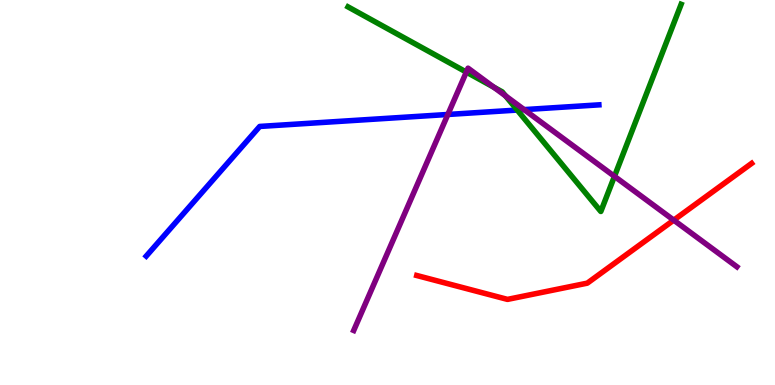[{'lines': ['blue', 'red'], 'intersections': []}, {'lines': ['green', 'red'], 'intersections': []}, {'lines': ['purple', 'red'], 'intersections': [{'x': 8.69, 'y': 4.28}]}, {'lines': ['blue', 'green'], 'intersections': [{'x': 6.67, 'y': 7.14}]}, {'lines': ['blue', 'purple'], 'intersections': [{'x': 5.78, 'y': 7.03}, {'x': 6.76, 'y': 7.15}]}, {'lines': ['green', 'purple'], 'intersections': [{'x': 6.02, 'y': 8.13}, {'x': 6.37, 'y': 7.74}, {'x': 6.52, 'y': 7.51}, {'x': 7.93, 'y': 5.42}]}]